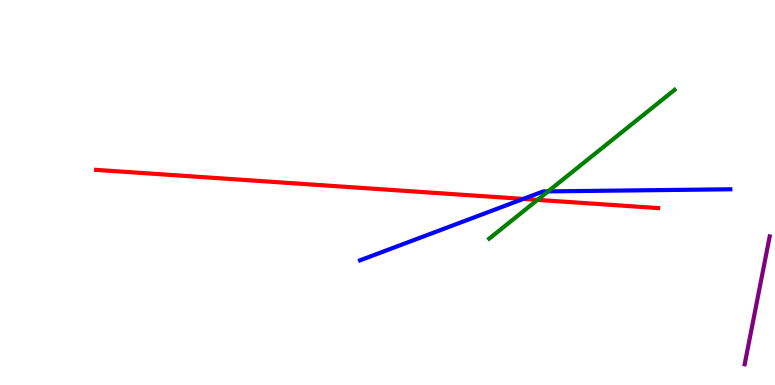[{'lines': ['blue', 'red'], 'intersections': [{'x': 6.75, 'y': 4.83}]}, {'lines': ['green', 'red'], 'intersections': [{'x': 6.94, 'y': 4.81}]}, {'lines': ['purple', 'red'], 'intersections': []}, {'lines': ['blue', 'green'], 'intersections': [{'x': 7.07, 'y': 5.03}]}, {'lines': ['blue', 'purple'], 'intersections': []}, {'lines': ['green', 'purple'], 'intersections': []}]